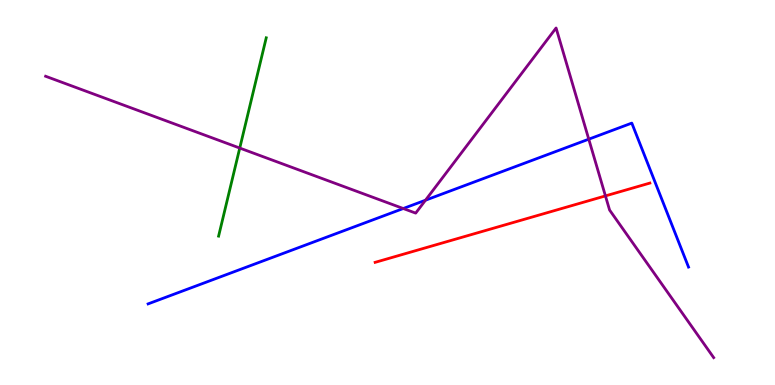[{'lines': ['blue', 'red'], 'intersections': []}, {'lines': ['green', 'red'], 'intersections': []}, {'lines': ['purple', 'red'], 'intersections': [{'x': 7.81, 'y': 4.91}]}, {'lines': ['blue', 'green'], 'intersections': []}, {'lines': ['blue', 'purple'], 'intersections': [{'x': 5.2, 'y': 4.58}, {'x': 5.49, 'y': 4.8}, {'x': 7.6, 'y': 6.38}]}, {'lines': ['green', 'purple'], 'intersections': [{'x': 3.09, 'y': 6.15}]}]